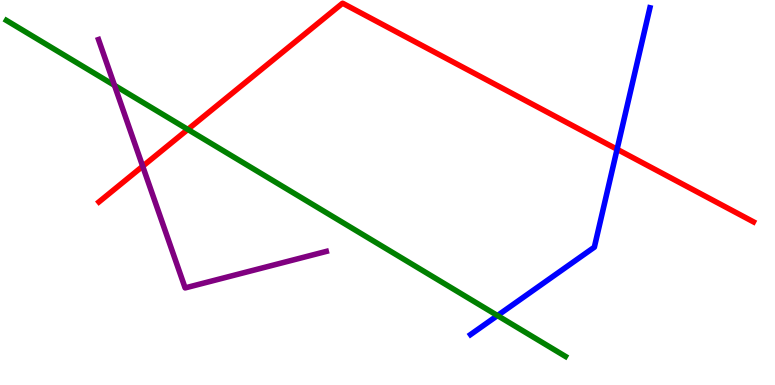[{'lines': ['blue', 'red'], 'intersections': [{'x': 7.96, 'y': 6.12}]}, {'lines': ['green', 'red'], 'intersections': [{'x': 2.42, 'y': 6.64}]}, {'lines': ['purple', 'red'], 'intersections': [{'x': 1.84, 'y': 5.68}]}, {'lines': ['blue', 'green'], 'intersections': [{'x': 6.42, 'y': 1.8}]}, {'lines': ['blue', 'purple'], 'intersections': []}, {'lines': ['green', 'purple'], 'intersections': [{'x': 1.48, 'y': 7.78}]}]